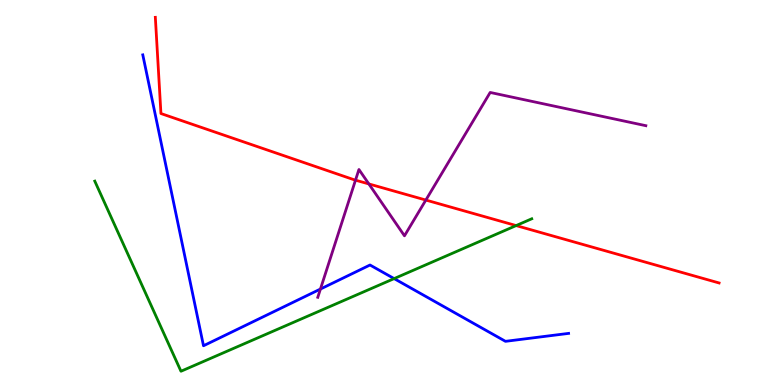[{'lines': ['blue', 'red'], 'intersections': []}, {'lines': ['green', 'red'], 'intersections': [{'x': 6.66, 'y': 4.14}]}, {'lines': ['purple', 'red'], 'intersections': [{'x': 4.59, 'y': 5.32}, {'x': 4.76, 'y': 5.22}, {'x': 5.49, 'y': 4.8}]}, {'lines': ['blue', 'green'], 'intersections': [{'x': 5.09, 'y': 2.76}]}, {'lines': ['blue', 'purple'], 'intersections': [{'x': 4.13, 'y': 2.49}]}, {'lines': ['green', 'purple'], 'intersections': []}]